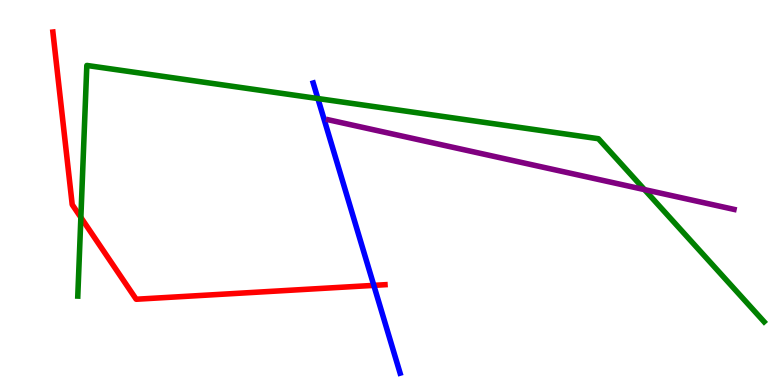[{'lines': ['blue', 'red'], 'intersections': [{'x': 4.82, 'y': 2.59}]}, {'lines': ['green', 'red'], 'intersections': [{'x': 1.04, 'y': 4.35}]}, {'lines': ['purple', 'red'], 'intersections': []}, {'lines': ['blue', 'green'], 'intersections': [{'x': 4.1, 'y': 7.44}]}, {'lines': ['blue', 'purple'], 'intersections': []}, {'lines': ['green', 'purple'], 'intersections': [{'x': 8.32, 'y': 5.08}]}]